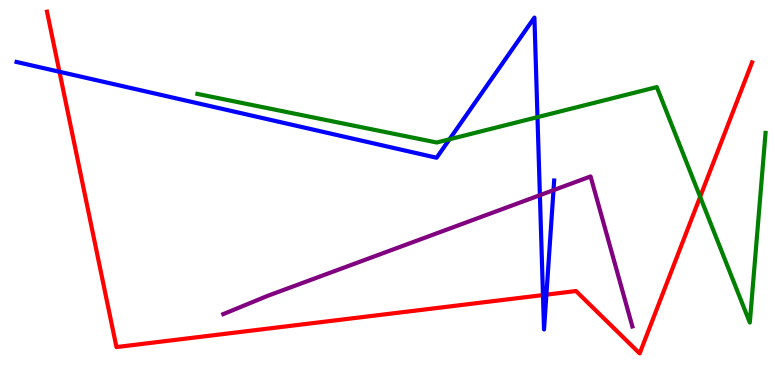[{'lines': ['blue', 'red'], 'intersections': [{'x': 0.767, 'y': 8.14}, {'x': 7.01, 'y': 2.34}, {'x': 7.05, 'y': 2.35}]}, {'lines': ['green', 'red'], 'intersections': [{'x': 9.03, 'y': 4.89}]}, {'lines': ['purple', 'red'], 'intersections': []}, {'lines': ['blue', 'green'], 'intersections': [{'x': 5.8, 'y': 6.38}, {'x': 6.94, 'y': 6.96}]}, {'lines': ['blue', 'purple'], 'intersections': [{'x': 6.97, 'y': 4.93}, {'x': 7.14, 'y': 5.06}]}, {'lines': ['green', 'purple'], 'intersections': []}]